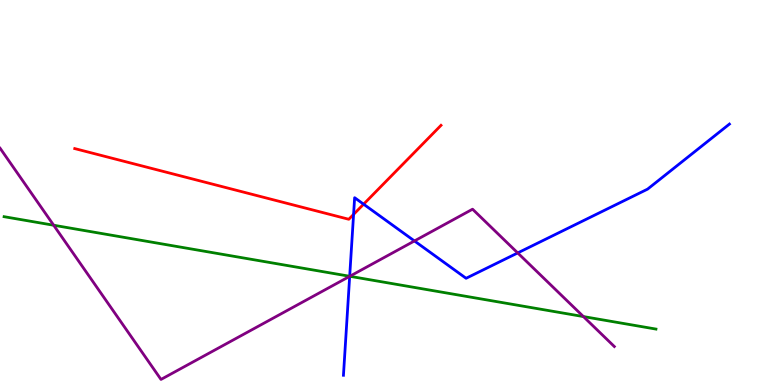[{'lines': ['blue', 'red'], 'intersections': [{'x': 4.56, 'y': 4.43}, {'x': 4.69, 'y': 4.7}]}, {'lines': ['green', 'red'], 'intersections': []}, {'lines': ['purple', 'red'], 'intersections': []}, {'lines': ['blue', 'green'], 'intersections': [{'x': 4.51, 'y': 2.82}]}, {'lines': ['blue', 'purple'], 'intersections': [{'x': 4.51, 'y': 2.82}, {'x': 5.35, 'y': 3.74}, {'x': 6.68, 'y': 3.43}]}, {'lines': ['green', 'purple'], 'intersections': [{'x': 0.693, 'y': 4.15}, {'x': 4.51, 'y': 2.82}, {'x': 7.53, 'y': 1.78}]}]